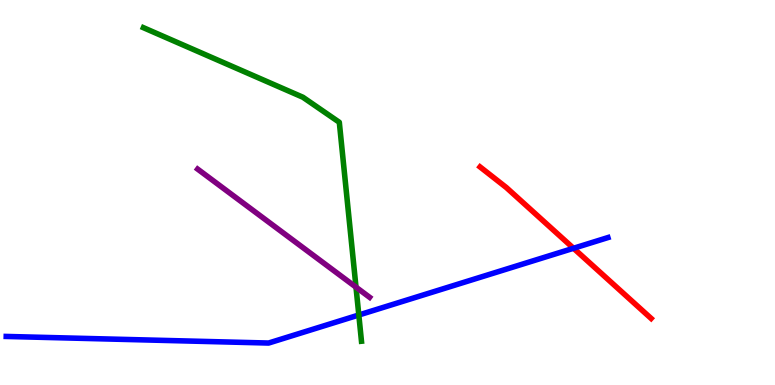[{'lines': ['blue', 'red'], 'intersections': [{'x': 7.4, 'y': 3.55}]}, {'lines': ['green', 'red'], 'intersections': []}, {'lines': ['purple', 'red'], 'intersections': []}, {'lines': ['blue', 'green'], 'intersections': [{'x': 4.63, 'y': 1.82}]}, {'lines': ['blue', 'purple'], 'intersections': []}, {'lines': ['green', 'purple'], 'intersections': [{'x': 4.59, 'y': 2.54}]}]